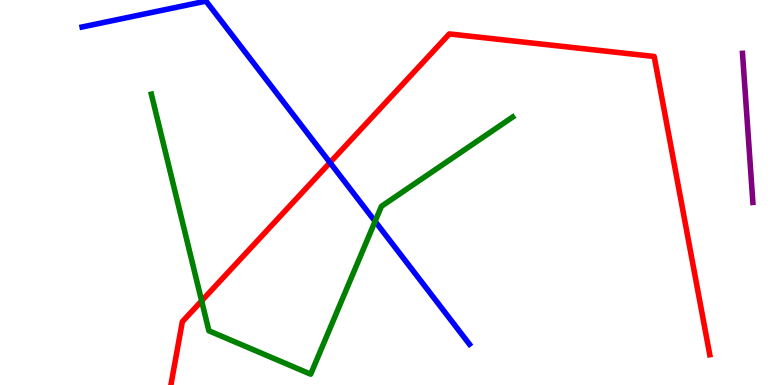[{'lines': ['blue', 'red'], 'intersections': [{'x': 4.26, 'y': 5.78}]}, {'lines': ['green', 'red'], 'intersections': [{'x': 2.6, 'y': 2.18}]}, {'lines': ['purple', 'red'], 'intersections': []}, {'lines': ['blue', 'green'], 'intersections': [{'x': 4.84, 'y': 4.25}]}, {'lines': ['blue', 'purple'], 'intersections': []}, {'lines': ['green', 'purple'], 'intersections': []}]